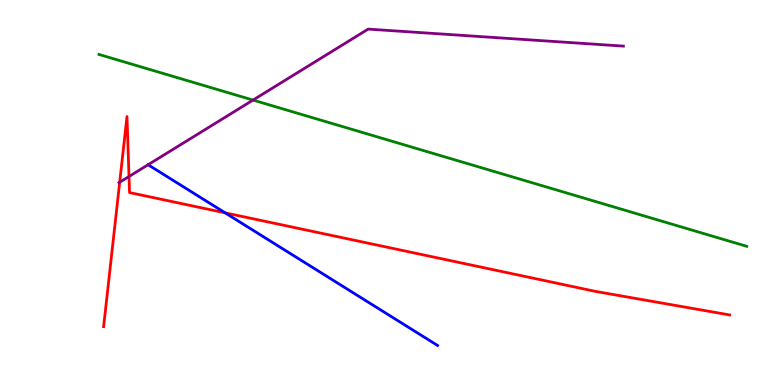[{'lines': ['blue', 'red'], 'intersections': [{'x': 2.9, 'y': 4.47}]}, {'lines': ['green', 'red'], 'intersections': []}, {'lines': ['purple', 'red'], 'intersections': [{'x': 1.54, 'y': 5.27}, {'x': 1.66, 'y': 5.42}]}, {'lines': ['blue', 'green'], 'intersections': []}, {'lines': ['blue', 'purple'], 'intersections': []}, {'lines': ['green', 'purple'], 'intersections': [{'x': 3.26, 'y': 7.4}]}]